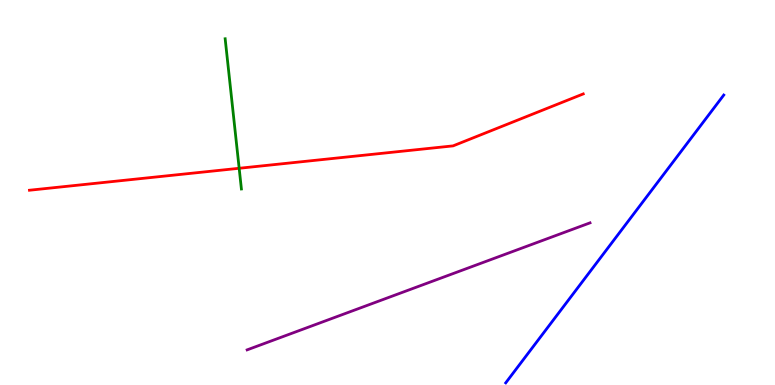[{'lines': ['blue', 'red'], 'intersections': []}, {'lines': ['green', 'red'], 'intersections': [{'x': 3.09, 'y': 5.63}]}, {'lines': ['purple', 'red'], 'intersections': []}, {'lines': ['blue', 'green'], 'intersections': []}, {'lines': ['blue', 'purple'], 'intersections': []}, {'lines': ['green', 'purple'], 'intersections': []}]